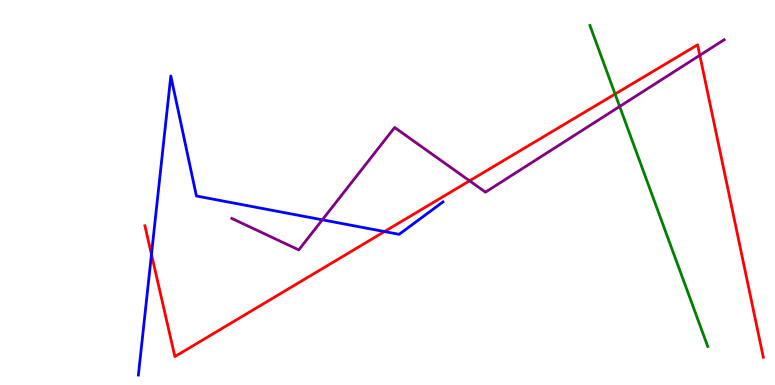[{'lines': ['blue', 'red'], 'intersections': [{'x': 1.95, 'y': 3.39}, {'x': 4.96, 'y': 3.99}]}, {'lines': ['green', 'red'], 'intersections': [{'x': 7.94, 'y': 7.56}]}, {'lines': ['purple', 'red'], 'intersections': [{'x': 6.06, 'y': 5.3}, {'x': 9.03, 'y': 8.56}]}, {'lines': ['blue', 'green'], 'intersections': []}, {'lines': ['blue', 'purple'], 'intersections': [{'x': 4.16, 'y': 4.29}]}, {'lines': ['green', 'purple'], 'intersections': [{'x': 8.0, 'y': 7.23}]}]